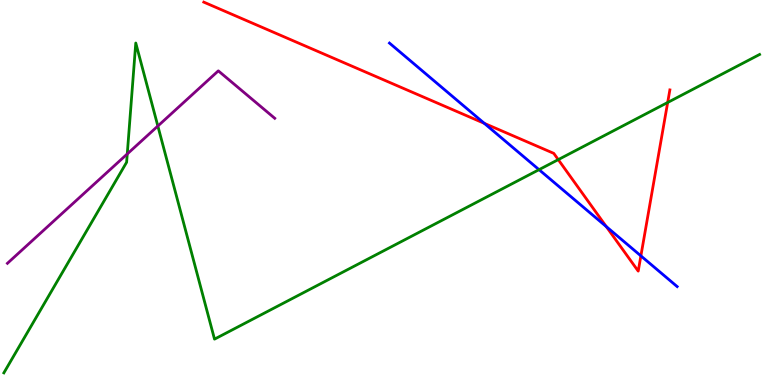[{'lines': ['blue', 'red'], 'intersections': [{'x': 6.25, 'y': 6.8}, {'x': 7.82, 'y': 4.12}, {'x': 8.27, 'y': 3.35}]}, {'lines': ['green', 'red'], 'intersections': [{'x': 7.2, 'y': 5.85}, {'x': 8.62, 'y': 7.34}]}, {'lines': ['purple', 'red'], 'intersections': []}, {'lines': ['blue', 'green'], 'intersections': [{'x': 6.96, 'y': 5.59}]}, {'lines': ['blue', 'purple'], 'intersections': []}, {'lines': ['green', 'purple'], 'intersections': [{'x': 1.64, 'y': 6.0}, {'x': 2.04, 'y': 6.73}]}]